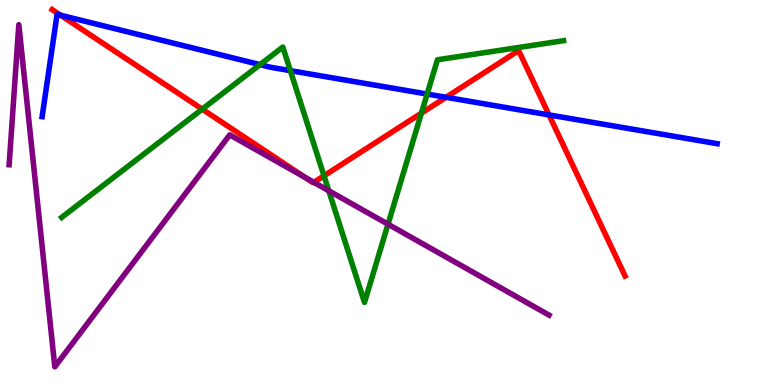[{'lines': ['blue', 'red'], 'intersections': [{'x': 0.782, 'y': 9.6}, {'x': 5.76, 'y': 7.47}, {'x': 7.08, 'y': 7.02}]}, {'lines': ['green', 'red'], 'intersections': [{'x': 2.61, 'y': 7.16}, {'x': 4.18, 'y': 5.43}, {'x': 5.44, 'y': 7.06}]}, {'lines': ['purple', 'red'], 'intersections': [{'x': 3.94, 'y': 5.39}, {'x': 4.05, 'y': 5.26}]}, {'lines': ['blue', 'green'], 'intersections': [{'x': 3.36, 'y': 8.32}, {'x': 3.75, 'y': 8.16}, {'x': 5.51, 'y': 7.56}]}, {'lines': ['blue', 'purple'], 'intersections': []}, {'lines': ['green', 'purple'], 'intersections': [{'x': 4.24, 'y': 5.04}, {'x': 5.01, 'y': 4.18}]}]